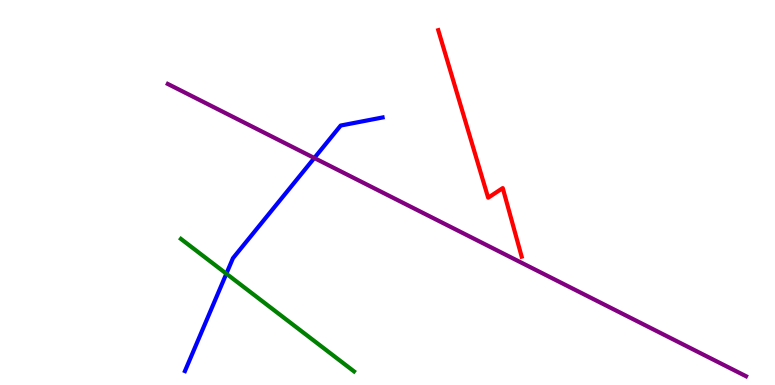[{'lines': ['blue', 'red'], 'intersections': []}, {'lines': ['green', 'red'], 'intersections': []}, {'lines': ['purple', 'red'], 'intersections': []}, {'lines': ['blue', 'green'], 'intersections': [{'x': 2.92, 'y': 2.89}]}, {'lines': ['blue', 'purple'], 'intersections': [{'x': 4.06, 'y': 5.9}]}, {'lines': ['green', 'purple'], 'intersections': []}]